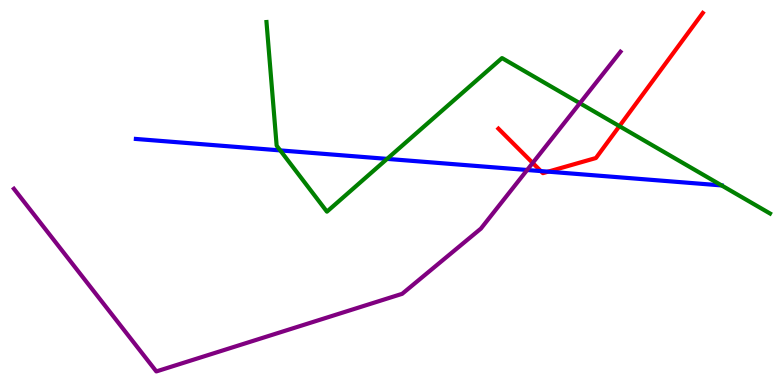[{'lines': ['blue', 'red'], 'intersections': [{'x': 6.98, 'y': 5.56}, {'x': 7.07, 'y': 5.54}]}, {'lines': ['green', 'red'], 'intersections': [{'x': 7.99, 'y': 6.72}]}, {'lines': ['purple', 'red'], 'intersections': [{'x': 6.87, 'y': 5.77}]}, {'lines': ['blue', 'green'], 'intersections': [{'x': 3.62, 'y': 6.09}, {'x': 4.99, 'y': 5.87}, {'x': 9.31, 'y': 5.18}]}, {'lines': ['blue', 'purple'], 'intersections': [{'x': 6.8, 'y': 5.58}]}, {'lines': ['green', 'purple'], 'intersections': [{'x': 7.48, 'y': 7.32}]}]